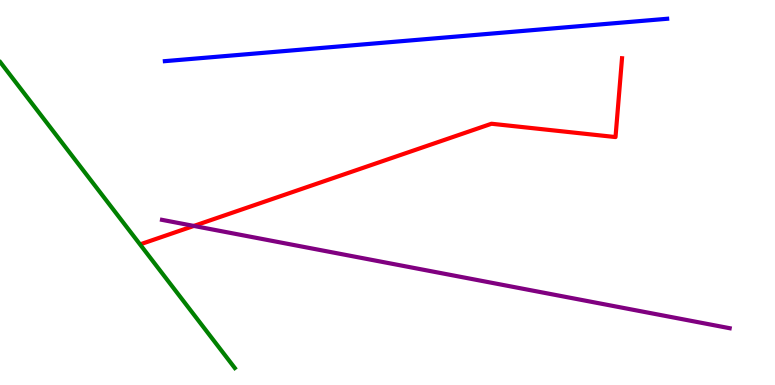[{'lines': ['blue', 'red'], 'intersections': []}, {'lines': ['green', 'red'], 'intersections': []}, {'lines': ['purple', 'red'], 'intersections': [{'x': 2.5, 'y': 4.13}]}, {'lines': ['blue', 'green'], 'intersections': []}, {'lines': ['blue', 'purple'], 'intersections': []}, {'lines': ['green', 'purple'], 'intersections': []}]